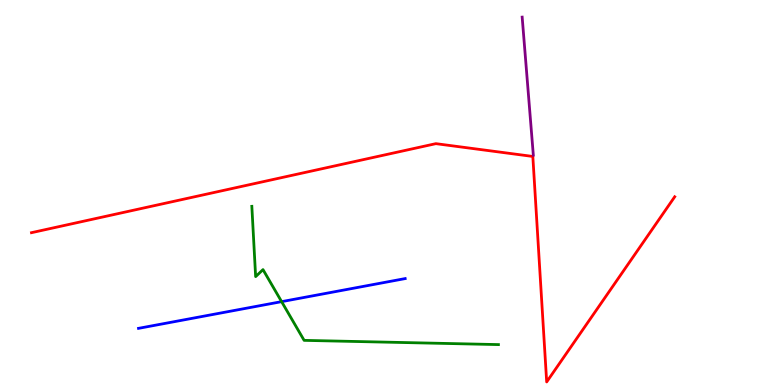[{'lines': ['blue', 'red'], 'intersections': []}, {'lines': ['green', 'red'], 'intersections': []}, {'lines': ['purple', 'red'], 'intersections': []}, {'lines': ['blue', 'green'], 'intersections': [{'x': 3.63, 'y': 2.17}]}, {'lines': ['blue', 'purple'], 'intersections': []}, {'lines': ['green', 'purple'], 'intersections': []}]